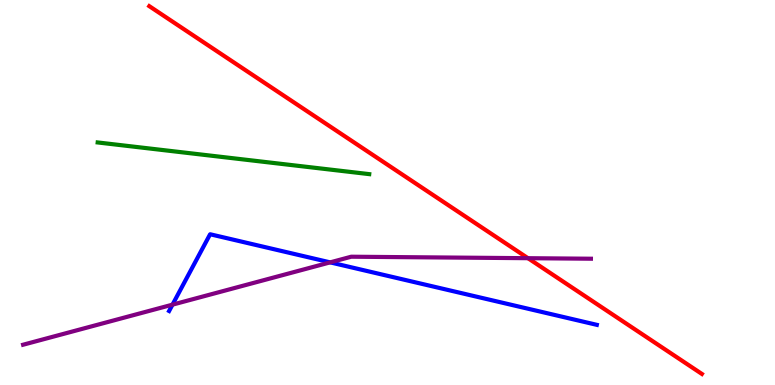[{'lines': ['blue', 'red'], 'intersections': []}, {'lines': ['green', 'red'], 'intersections': []}, {'lines': ['purple', 'red'], 'intersections': [{'x': 6.81, 'y': 3.29}]}, {'lines': ['blue', 'green'], 'intersections': []}, {'lines': ['blue', 'purple'], 'intersections': [{'x': 2.23, 'y': 2.09}, {'x': 4.26, 'y': 3.19}]}, {'lines': ['green', 'purple'], 'intersections': []}]